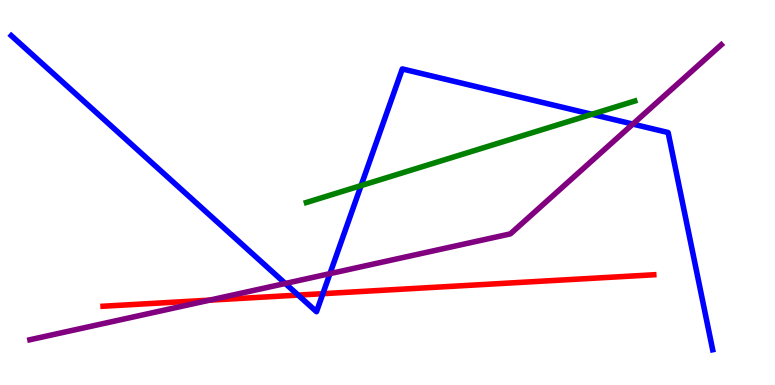[{'lines': ['blue', 'red'], 'intersections': [{'x': 3.85, 'y': 2.34}, {'x': 4.17, 'y': 2.37}]}, {'lines': ['green', 'red'], 'intersections': []}, {'lines': ['purple', 'red'], 'intersections': [{'x': 2.7, 'y': 2.2}]}, {'lines': ['blue', 'green'], 'intersections': [{'x': 4.66, 'y': 5.18}, {'x': 7.64, 'y': 7.03}]}, {'lines': ['blue', 'purple'], 'intersections': [{'x': 3.68, 'y': 2.64}, {'x': 4.26, 'y': 2.89}, {'x': 8.17, 'y': 6.78}]}, {'lines': ['green', 'purple'], 'intersections': []}]